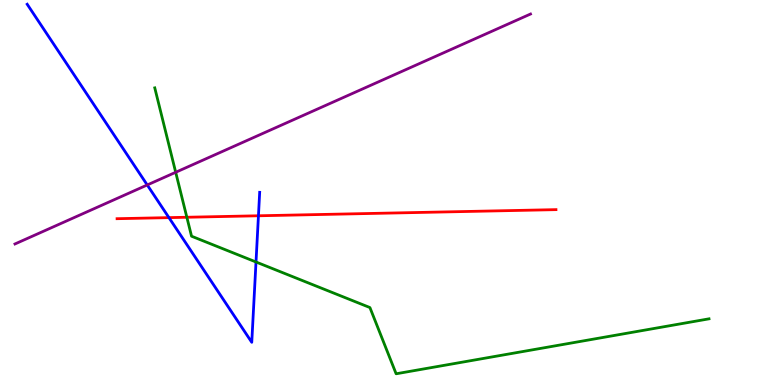[{'lines': ['blue', 'red'], 'intersections': [{'x': 2.18, 'y': 4.35}, {'x': 3.33, 'y': 4.4}]}, {'lines': ['green', 'red'], 'intersections': [{'x': 2.41, 'y': 4.36}]}, {'lines': ['purple', 'red'], 'intersections': []}, {'lines': ['blue', 'green'], 'intersections': [{'x': 3.3, 'y': 3.2}]}, {'lines': ['blue', 'purple'], 'intersections': [{'x': 1.9, 'y': 5.2}]}, {'lines': ['green', 'purple'], 'intersections': [{'x': 2.27, 'y': 5.53}]}]